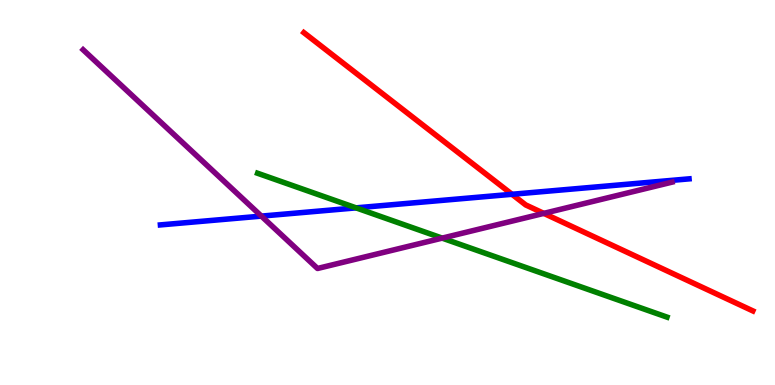[{'lines': ['blue', 'red'], 'intersections': [{'x': 6.61, 'y': 4.95}]}, {'lines': ['green', 'red'], 'intersections': []}, {'lines': ['purple', 'red'], 'intersections': [{'x': 7.02, 'y': 4.46}]}, {'lines': ['blue', 'green'], 'intersections': [{'x': 4.59, 'y': 4.6}]}, {'lines': ['blue', 'purple'], 'intersections': [{'x': 3.37, 'y': 4.39}]}, {'lines': ['green', 'purple'], 'intersections': [{'x': 5.71, 'y': 3.82}]}]